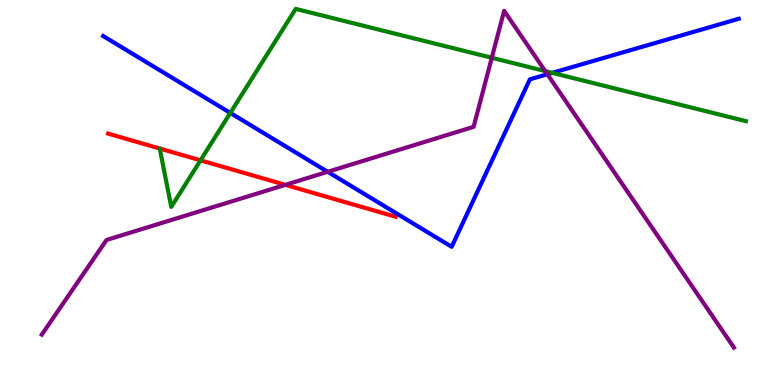[{'lines': ['blue', 'red'], 'intersections': []}, {'lines': ['green', 'red'], 'intersections': [{'x': 2.59, 'y': 5.84}]}, {'lines': ['purple', 'red'], 'intersections': [{'x': 3.68, 'y': 5.2}]}, {'lines': ['blue', 'green'], 'intersections': [{'x': 2.97, 'y': 7.07}, {'x': 7.13, 'y': 8.11}]}, {'lines': ['blue', 'purple'], 'intersections': [{'x': 4.23, 'y': 5.54}, {'x': 7.06, 'y': 8.07}]}, {'lines': ['green', 'purple'], 'intersections': [{'x': 6.35, 'y': 8.5}, {'x': 7.04, 'y': 8.15}]}]